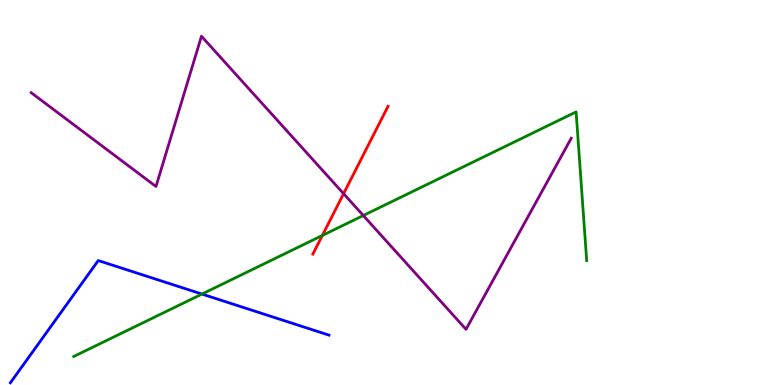[{'lines': ['blue', 'red'], 'intersections': []}, {'lines': ['green', 'red'], 'intersections': [{'x': 4.16, 'y': 3.88}]}, {'lines': ['purple', 'red'], 'intersections': [{'x': 4.43, 'y': 4.97}]}, {'lines': ['blue', 'green'], 'intersections': [{'x': 2.61, 'y': 2.36}]}, {'lines': ['blue', 'purple'], 'intersections': []}, {'lines': ['green', 'purple'], 'intersections': [{'x': 4.69, 'y': 4.4}]}]